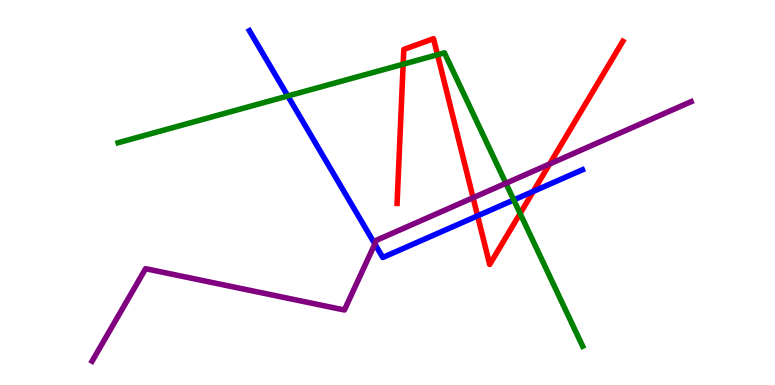[{'lines': ['blue', 'red'], 'intersections': [{'x': 6.16, 'y': 4.39}, {'x': 6.88, 'y': 5.03}]}, {'lines': ['green', 'red'], 'intersections': [{'x': 5.2, 'y': 8.33}, {'x': 5.65, 'y': 8.58}, {'x': 6.71, 'y': 4.46}]}, {'lines': ['purple', 'red'], 'intersections': [{'x': 6.1, 'y': 4.86}, {'x': 7.09, 'y': 5.74}]}, {'lines': ['blue', 'green'], 'intersections': [{'x': 3.71, 'y': 7.51}, {'x': 6.63, 'y': 4.81}]}, {'lines': ['blue', 'purple'], 'intersections': [{'x': 4.84, 'y': 3.66}]}, {'lines': ['green', 'purple'], 'intersections': [{'x': 6.53, 'y': 5.24}]}]